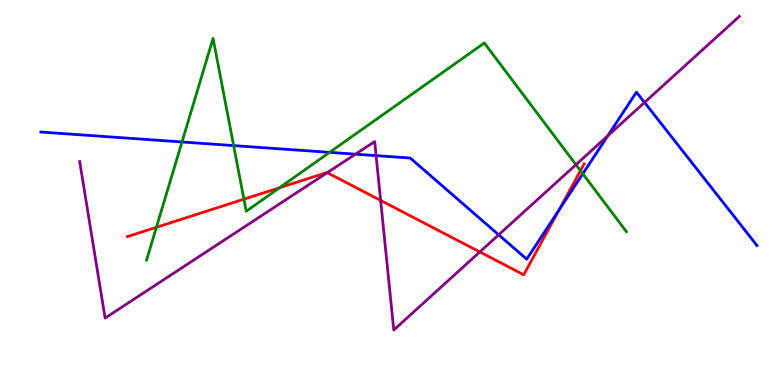[{'lines': ['blue', 'red'], 'intersections': [{'x': 7.21, 'y': 4.55}]}, {'lines': ['green', 'red'], 'intersections': [{'x': 2.02, 'y': 4.1}, {'x': 3.15, 'y': 4.83}, {'x': 3.61, 'y': 5.12}, {'x': 7.49, 'y': 5.57}]}, {'lines': ['purple', 'red'], 'intersections': [{'x': 4.22, 'y': 5.52}, {'x': 4.91, 'y': 4.79}, {'x': 6.19, 'y': 3.46}]}, {'lines': ['blue', 'green'], 'intersections': [{'x': 2.35, 'y': 6.31}, {'x': 3.01, 'y': 6.22}, {'x': 4.25, 'y': 6.04}, {'x': 7.52, 'y': 5.49}]}, {'lines': ['blue', 'purple'], 'intersections': [{'x': 4.59, 'y': 6.0}, {'x': 4.85, 'y': 5.96}, {'x': 6.43, 'y': 3.9}, {'x': 7.84, 'y': 6.47}, {'x': 8.32, 'y': 7.34}]}, {'lines': ['green', 'purple'], 'intersections': [{'x': 7.43, 'y': 5.72}]}]